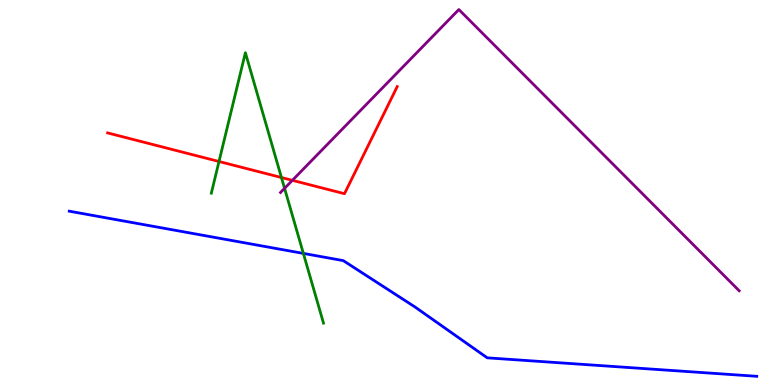[{'lines': ['blue', 'red'], 'intersections': []}, {'lines': ['green', 'red'], 'intersections': [{'x': 2.83, 'y': 5.81}, {'x': 3.63, 'y': 5.39}]}, {'lines': ['purple', 'red'], 'intersections': [{'x': 3.77, 'y': 5.32}]}, {'lines': ['blue', 'green'], 'intersections': [{'x': 3.91, 'y': 3.42}]}, {'lines': ['blue', 'purple'], 'intersections': []}, {'lines': ['green', 'purple'], 'intersections': [{'x': 3.67, 'y': 5.11}]}]